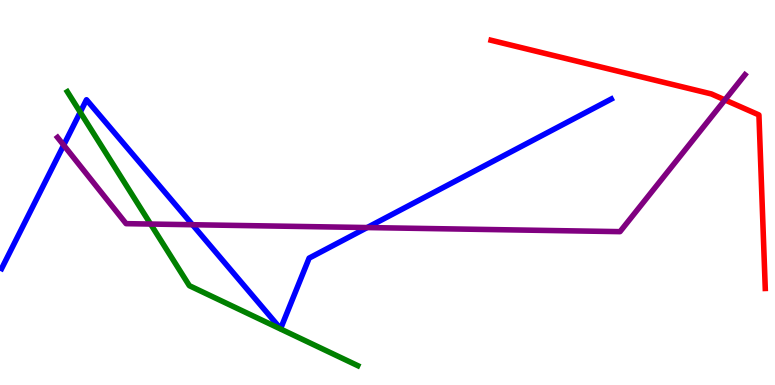[{'lines': ['blue', 'red'], 'intersections': []}, {'lines': ['green', 'red'], 'intersections': []}, {'lines': ['purple', 'red'], 'intersections': [{'x': 9.35, 'y': 7.4}]}, {'lines': ['blue', 'green'], 'intersections': [{'x': 1.04, 'y': 7.09}]}, {'lines': ['blue', 'purple'], 'intersections': [{'x': 0.822, 'y': 6.23}, {'x': 2.48, 'y': 4.16}, {'x': 4.74, 'y': 4.09}]}, {'lines': ['green', 'purple'], 'intersections': [{'x': 1.94, 'y': 4.18}]}]